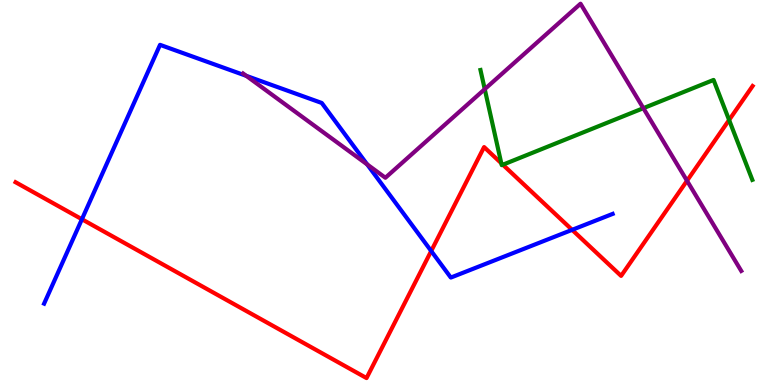[{'lines': ['blue', 'red'], 'intersections': [{'x': 1.06, 'y': 4.31}, {'x': 5.56, 'y': 3.48}, {'x': 7.38, 'y': 4.03}]}, {'lines': ['green', 'red'], 'intersections': [{'x': 6.47, 'y': 5.76}, {'x': 6.49, 'y': 5.72}, {'x': 9.41, 'y': 6.88}]}, {'lines': ['purple', 'red'], 'intersections': [{'x': 8.86, 'y': 5.31}]}, {'lines': ['blue', 'green'], 'intersections': []}, {'lines': ['blue', 'purple'], 'intersections': [{'x': 3.18, 'y': 8.03}, {'x': 4.74, 'y': 5.73}]}, {'lines': ['green', 'purple'], 'intersections': [{'x': 6.25, 'y': 7.68}, {'x': 8.3, 'y': 7.19}]}]